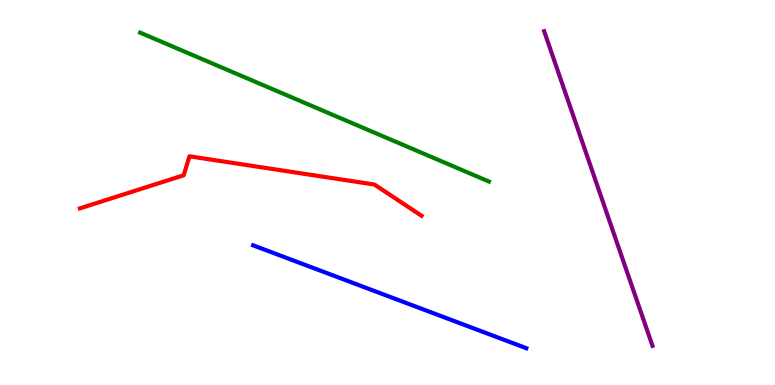[{'lines': ['blue', 'red'], 'intersections': []}, {'lines': ['green', 'red'], 'intersections': []}, {'lines': ['purple', 'red'], 'intersections': []}, {'lines': ['blue', 'green'], 'intersections': []}, {'lines': ['blue', 'purple'], 'intersections': []}, {'lines': ['green', 'purple'], 'intersections': []}]